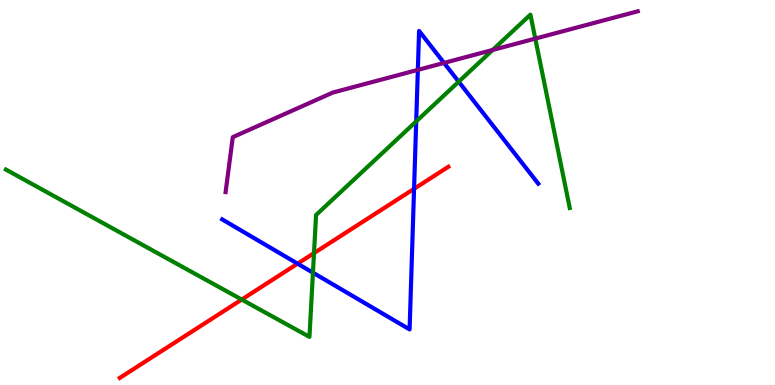[{'lines': ['blue', 'red'], 'intersections': [{'x': 3.84, 'y': 3.15}, {'x': 5.34, 'y': 5.1}]}, {'lines': ['green', 'red'], 'intersections': [{'x': 3.12, 'y': 2.22}, {'x': 4.05, 'y': 3.43}]}, {'lines': ['purple', 'red'], 'intersections': []}, {'lines': ['blue', 'green'], 'intersections': [{'x': 4.04, 'y': 2.92}, {'x': 5.37, 'y': 6.85}, {'x': 5.92, 'y': 7.88}]}, {'lines': ['blue', 'purple'], 'intersections': [{'x': 5.39, 'y': 8.18}, {'x': 5.73, 'y': 8.37}]}, {'lines': ['green', 'purple'], 'intersections': [{'x': 6.36, 'y': 8.7}, {'x': 6.91, 'y': 9.0}]}]